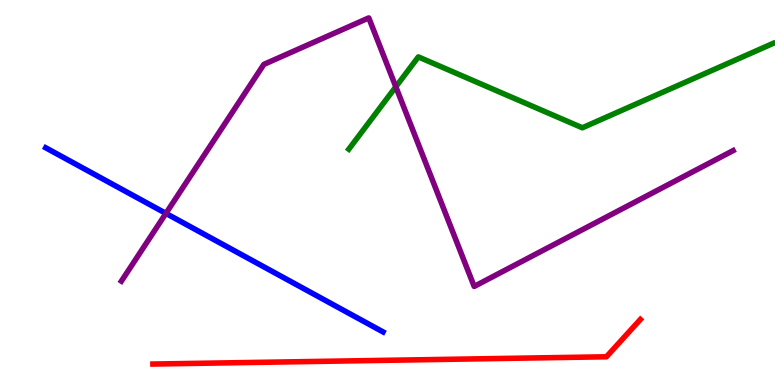[{'lines': ['blue', 'red'], 'intersections': []}, {'lines': ['green', 'red'], 'intersections': []}, {'lines': ['purple', 'red'], 'intersections': []}, {'lines': ['blue', 'green'], 'intersections': []}, {'lines': ['blue', 'purple'], 'intersections': [{'x': 2.14, 'y': 4.46}]}, {'lines': ['green', 'purple'], 'intersections': [{'x': 5.11, 'y': 7.75}]}]